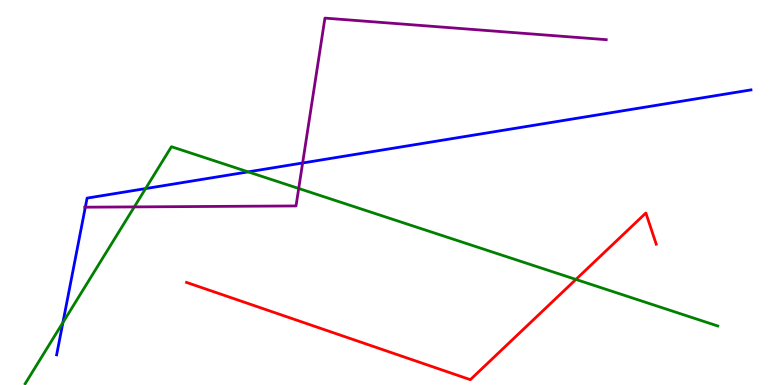[{'lines': ['blue', 'red'], 'intersections': []}, {'lines': ['green', 'red'], 'intersections': [{'x': 7.43, 'y': 2.74}]}, {'lines': ['purple', 'red'], 'intersections': []}, {'lines': ['blue', 'green'], 'intersections': [{'x': 0.812, 'y': 1.62}, {'x': 1.88, 'y': 5.1}, {'x': 3.2, 'y': 5.54}]}, {'lines': ['blue', 'purple'], 'intersections': [{'x': 1.1, 'y': 4.62}, {'x': 3.9, 'y': 5.77}]}, {'lines': ['green', 'purple'], 'intersections': [{'x': 1.73, 'y': 4.63}, {'x': 3.85, 'y': 5.1}]}]